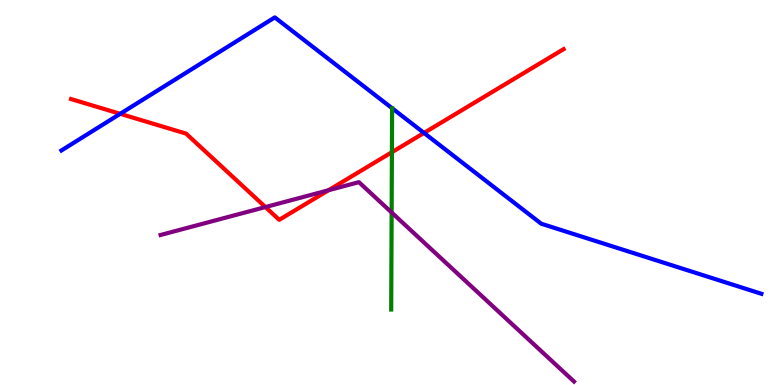[{'lines': ['blue', 'red'], 'intersections': [{'x': 1.55, 'y': 7.04}, {'x': 5.47, 'y': 6.55}]}, {'lines': ['green', 'red'], 'intersections': [{'x': 5.06, 'y': 6.05}]}, {'lines': ['purple', 'red'], 'intersections': [{'x': 3.42, 'y': 4.62}, {'x': 4.24, 'y': 5.06}]}, {'lines': ['blue', 'green'], 'intersections': []}, {'lines': ['blue', 'purple'], 'intersections': []}, {'lines': ['green', 'purple'], 'intersections': [{'x': 5.05, 'y': 4.48}]}]